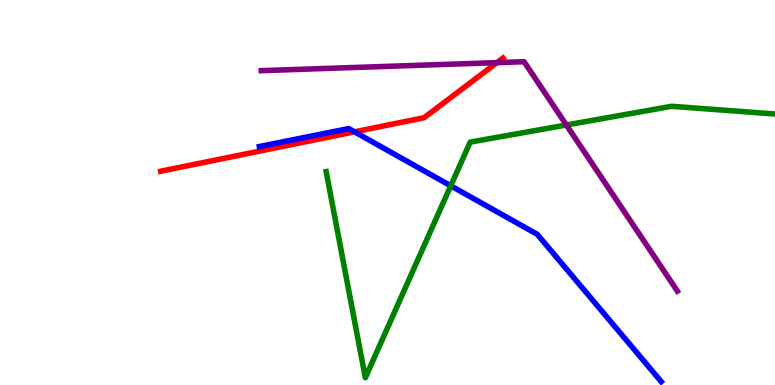[{'lines': ['blue', 'red'], 'intersections': [{'x': 4.57, 'y': 6.58}]}, {'lines': ['green', 'red'], 'intersections': []}, {'lines': ['purple', 'red'], 'intersections': [{'x': 6.41, 'y': 8.37}]}, {'lines': ['blue', 'green'], 'intersections': [{'x': 5.82, 'y': 5.17}]}, {'lines': ['blue', 'purple'], 'intersections': []}, {'lines': ['green', 'purple'], 'intersections': [{'x': 7.31, 'y': 6.75}]}]